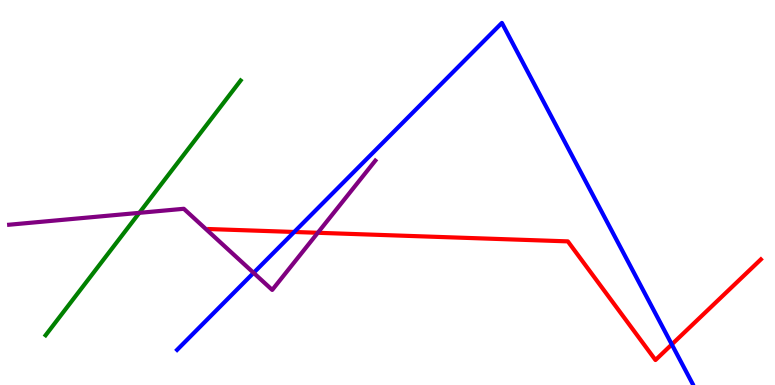[{'lines': ['blue', 'red'], 'intersections': [{'x': 3.8, 'y': 3.97}, {'x': 8.67, 'y': 1.05}]}, {'lines': ['green', 'red'], 'intersections': []}, {'lines': ['purple', 'red'], 'intersections': [{'x': 4.1, 'y': 3.95}]}, {'lines': ['blue', 'green'], 'intersections': []}, {'lines': ['blue', 'purple'], 'intersections': [{'x': 3.27, 'y': 2.91}]}, {'lines': ['green', 'purple'], 'intersections': [{'x': 1.8, 'y': 4.47}]}]